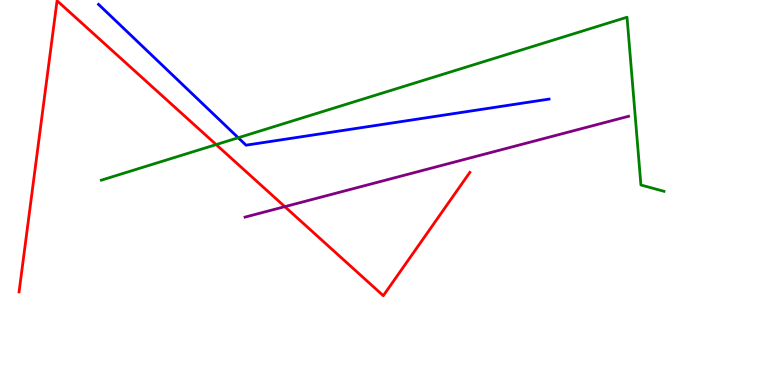[{'lines': ['blue', 'red'], 'intersections': []}, {'lines': ['green', 'red'], 'intersections': [{'x': 2.79, 'y': 6.24}]}, {'lines': ['purple', 'red'], 'intersections': [{'x': 3.68, 'y': 4.63}]}, {'lines': ['blue', 'green'], 'intersections': [{'x': 3.07, 'y': 6.42}]}, {'lines': ['blue', 'purple'], 'intersections': []}, {'lines': ['green', 'purple'], 'intersections': []}]